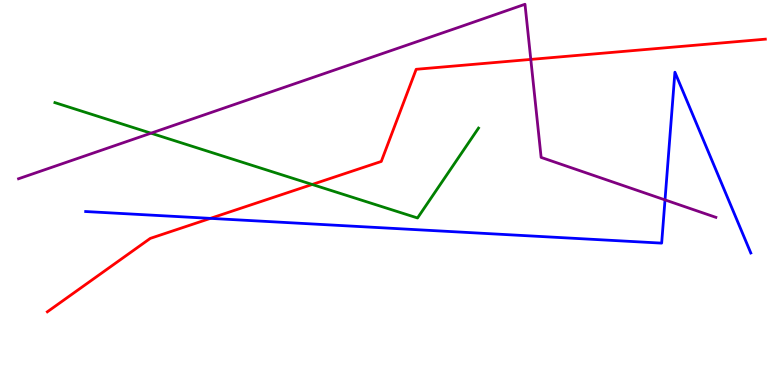[{'lines': ['blue', 'red'], 'intersections': [{'x': 2.71, 'y': 4.33}]}, {'lines': ['green', 'red'], 'intersections': [{'x': 4.03, 'y': 5.21}]}, {'lines': ['purple', 'red'], 'intersections': [{'x': 6.85, 'y': 8.46}]}, {'lines': ['blue', 'green'], 'intersections': []}, {'lines': ['blue', 'purple'], 'intersections': [{'x': 8.58, 'y': 4.81}]}, {'lines': ['green', 'purple'], 'intersections': [{'x': 1.95, 'y': 6.54}]}]